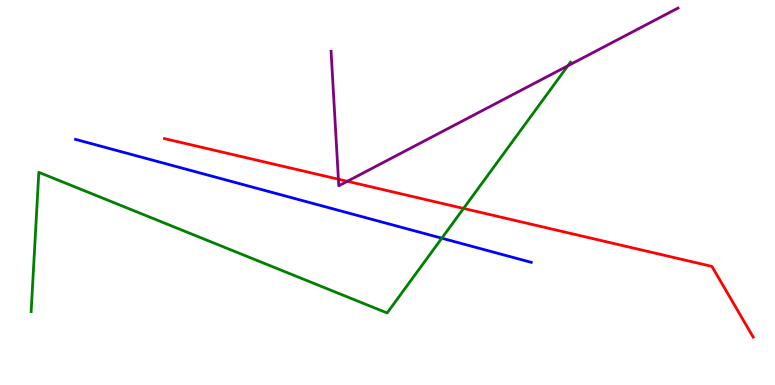[{'lines': ['blue', 'red'], 'intersections': []}, {'lines': ['green', 'red'], 'intersections': [{'x': 5.98, 'y': 4.59}]}, {'lines': ['purple', 'red'], 'intersections': [{'x': 4.37, 'y': 5.35}, {'x': 4.48, 'y': 5.29}]}, {'lines': ['blue', 'green'], 'intersections': [{'x': 5.7, 'y': 3.81}]}, {'lines': ['blue', 'purple'], 'intersections': []}, {'lines': ['green', 'purple'], 'intersections': [{'x': 7.33, 'y': 8.29}]}]